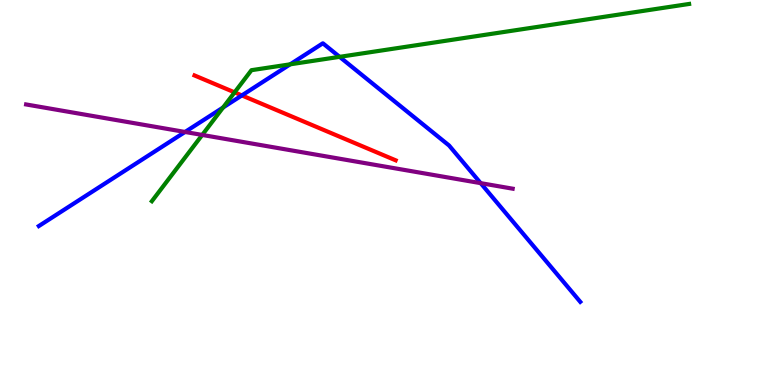[{'lines': ['blue', 'red'], 'intersections': [{'x': 3.12, 'y': 7.52}]}, {'lines': ['green', 'red'], 'intersections': [{'x': 3.03, 'y': 7.6}]}, {'lines': ['purple', 'red'], 'intersections': []}, {'lines': ['blue', 'green'], 'intersections': [{'x': 2.88, 'y': 7.21}, {'x': 3.74, 'y': 8.33}, {'x': 4.38, 'y': 8.52}]}, {'lines': ['blue', 'purple'], 'intersections': [{'x': 2.39, 'y': 6.57}, {'x': 6.2, 'y': 5.24}]}, {'lines': ['green', 'purple'], 'intersections': [{'x': 2.61, 'y': 6.5}]}]